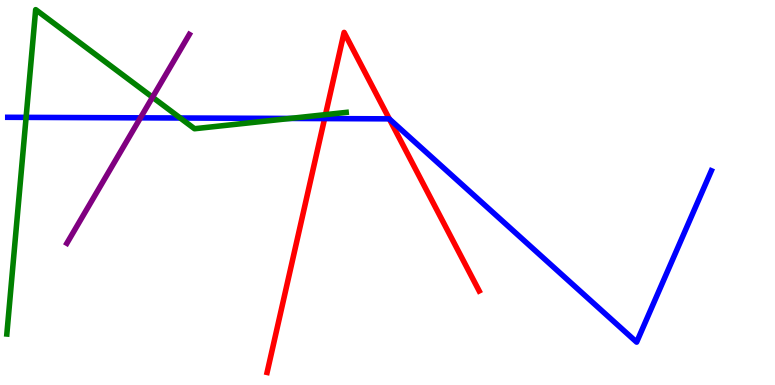[{'lines': ['blue', 'red'], 'intersections': [{'x': 4.19, 'y': 6.92}, {'x': 5.02, 'y': 6.91}]}, {'lines': ['green', 'red'], 'intersections': [{'x': 4.2, 'y': 7.02}]}, {'lines': ['purple', 'red'], 'intersections': []}, {'lines': ['blue', 'green'], 'intersections': [{'x': 0.337, 'y': 6.95}, {'x': 2.33, 'y': 6.94}, {'x': 3.74, 'y': 6.92}]}, {'lines': ['blue', 'purple'], 'intersections': [{'x': 1.81, 'y': 6.94}]}, {'lines': ['green', 'purple'], 'intersections': [{'x': 1.97, 'y': 7.47}]}]